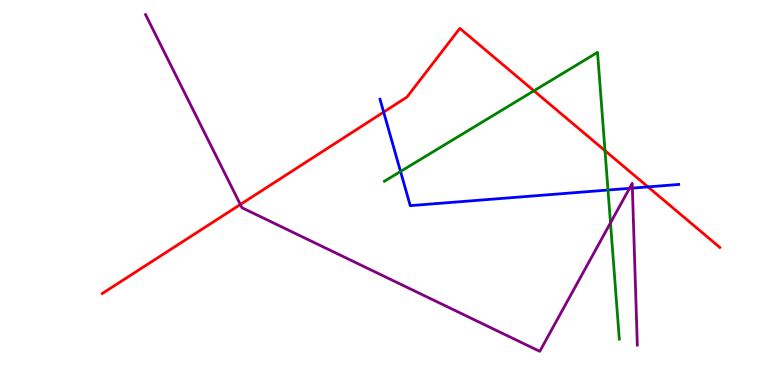[{'lines': ['blue', 'red'], 'intersections': [{'x': 4.95, 'y': 7.09}, {'x': 8.36, 'y': 5.15}]}, {'lines': ['green', 'red'], 'intersections': [{'x': 6.89, 'y': 7.64}, {'x': 7.81, 'y': 6.09}]}, {'lines': ['purple', 'red'], 'intersections': [{'x': 3.1, 'y': 4.69}]}, {'lines': ['blue', 'green'], 'intersections': [{'x': 5.17, 'y': 5.55}, {'x': 7.85, 'y': 5.06}]}, {'lines': ['blue', 'purple'], 'intersections': [{'x': 8.12, 'y': 5.11}, {'x': 8.16, 'y': 5.11}]}, {'lines': ['green', 'purple'], 'intersections': [{'x': 7.88, 'y': 4.21}]}]